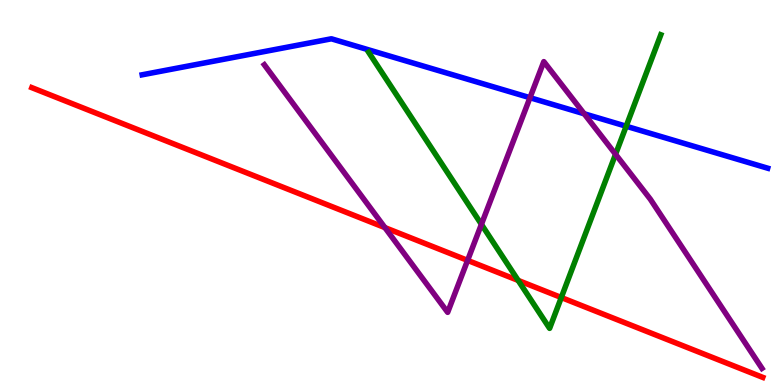[{'lines': ['blue', 'red'], 'intersections': []}, {'lines': ['green', 'red'], 'intersections': [{'x': 6.69, 'y': 2.72}, {'x': 7.24, 'y': 2.27}]}, {'lines': ['purple', 'red'], 'intersections': [{'x': 4.97, 'y': 4.09}, {'x': 6.03, 'y': 3.24}]}, {'lines': ['blue', 'green'], 'intersections': [{'x': 8.08, 'y': 6.72}]}, {'lines': ['blue', 'purple'], 'intersections': [{'x': 6.84, 'y': 7.46}, {'x': 7.54, 'y': 7.04}]}, {'lines': ['green', 'purple'], 'intersections': [{'x': 6.21, 'y': 4.17}, {'x': 7.94, 'y': 5.99}]}]